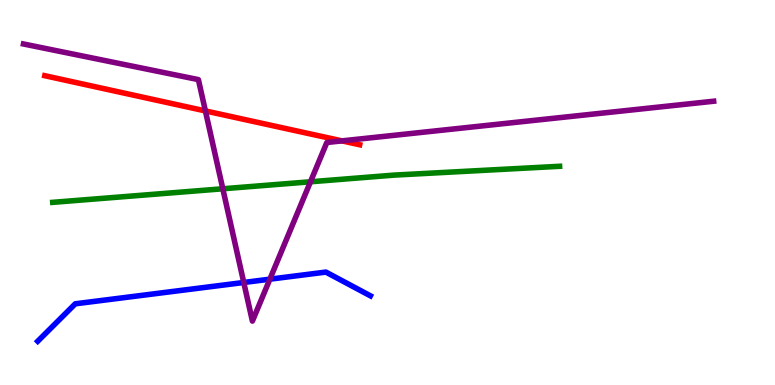[{'lines': ['blue', 'red'], 'intersections': []}, {'lines': ['green', 'red'], 'intersections': []}, {'lines': ['purple', 'red'], 'intersections': [{'x': 2.65, 'y': 7.12}, {'x': 4.41, 'y': 6.34}]}, {'lines': ['blue', 'green'], 'intersections': []}, {'lines': ['blue', 'purple'], 'intersections': [{'x': 3.15, 'y': 2.66}, {'x': 3.48, 'y': 2.75}]}, {'lines': ['green', 'purple'], 'intersections': [{'x': 2.87, 'y': 5.1}, {'x': 4.01, 'y': 5.28}]}]